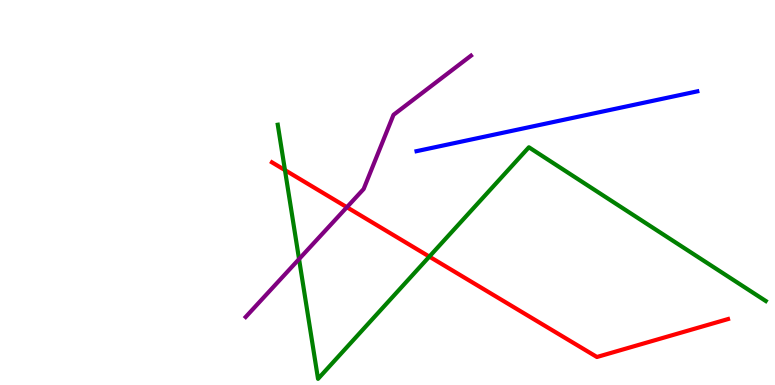[{'lines': ['blue', 'red'], 'intersections': []}, {'lines': ['green', 'red'], 'intersections': [{'x': 3.68, 'y': 5.58}, {'x': 5.54, 'y': 3.33}]}, {'lines': ['purple', 'red'], 'intersections': [{'x': 4.48, 'y': 4.62}]}, {'lines': ['blue', 'green'], 'intersections': []}, {'lines': ['blue', 'purple'], 'intersections': []}, {'lines': ['green', 'purple'], 'intersections': [{'x': 3.86, 'y': 3.27}]}]